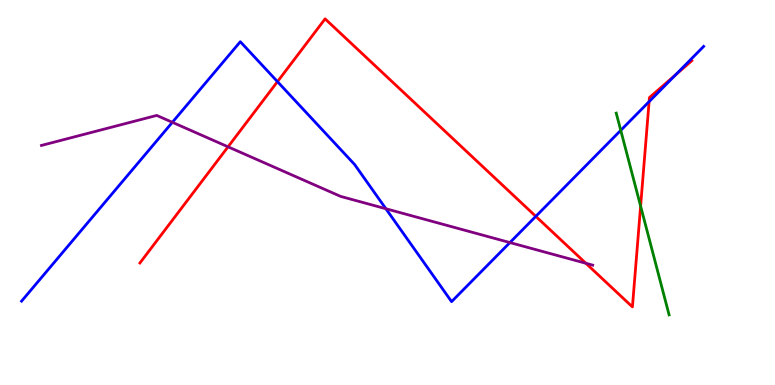[{'lines': ['blue', 'red'], 'intersections': [{'x': 3.58, 'y': 7.88}, {'x': 6.91, 'y': 4.38}, {'x': 8.38, 'y': 7.36}, {'x': 8.72, 'y': 8.06}]}, {'lines': ['green', 'red'], 'intersections': [{'x': 8.27, 'y': 4.65}]}, {'lines': ['purple', 'red'], 'intersections': [{'x': 2.94, 'y': 6.19}, {'x': 7.56, 'y': 3.16}]}, {'lines': ['blue', 'green'], 'intersections': [{'x': 8.01, 'y': 6.61}]}, {'lines': ['blue', 'purple'], 'intersections': [{'x': 2.22, 'y': 6.82}, {'x': 4.98, 'y': 4.58}, {'x': 6.58, 'y': 3.7}]}, {'lines': ['green', 'purple'], 'intersections': []}]